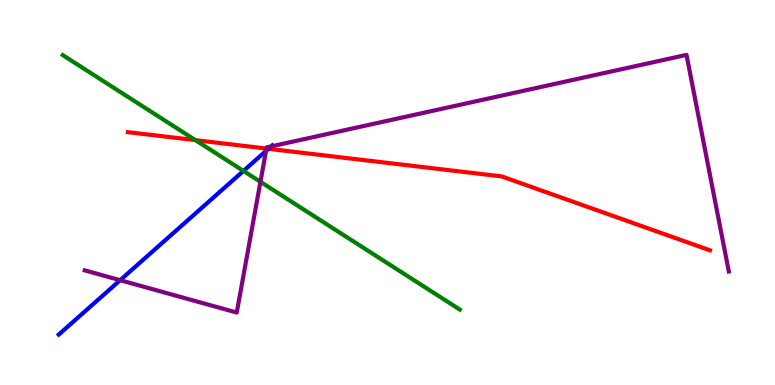[{'lines': ['blue', 'red'], 'intersections': [{'x': 3.46, 'y': 6.14}]}, {'lines': ['green', 'red'], 'intersections': [{'x': 2.52, 'y': 6.36}]}, {'lines': ['purple', 'red'], 'intersections': [{'x': 3.44, 'y': 6.14}]}, {'lines': ['blue', 'green'], 'intersections': [{'x': 3.14, 'y': 5.56}]}, {'lines': ['blue', 'purple'], 'intersections': [{'x': 1.55, 'y': 2.72}, {'x': 3.43, 'y': 6.08}, {'x': 3.5, 'y': 6.2}]}, {'lines': ['green', 'purple'], 'intersections': [{'x': 3.36, 'y': 5.28}]}]